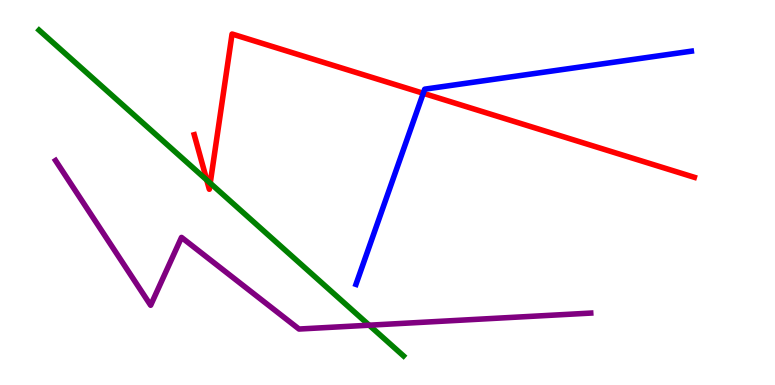[{'lines': ['blue', 'red'], 'intersections': [{'x': 5.46, 'y': 7.58}]}, {'lines': ['green', 'red'], 'intersections': [{'x': 2.67, 'y': 5.32}, {'x': 2.71, 'y': 5.24}]}, {'lines': ['purple', 'red'], 'intersections': []}, {'lines': ['blue', 'green'], 'intersections': []}, {'lines': ['blue', 'purple'], 'intersections': []}, {'lines': ['green', 'purple'], 'intersections': [{'x': 4.76, 'y': 1.55}]}]